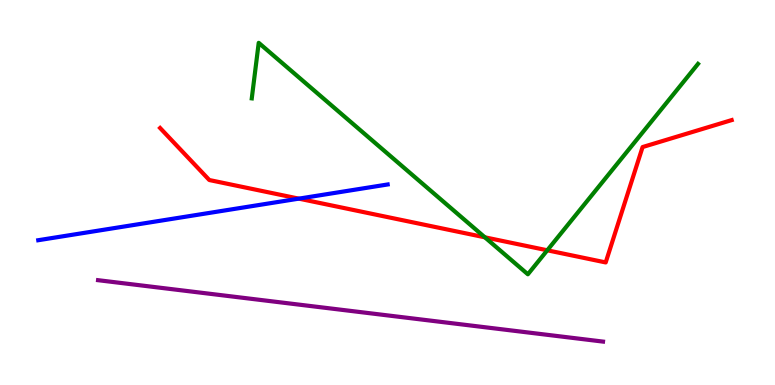[{'lines': ['blue', 'red'], 'intersections': [{'x': 3.86, 'y': 4.84}]}, {'lines': ['green', 'red'], 'intersections': [{'x': 6.26, 'y': 3.84}, {'x': 7.06, 'y': 3.5}]}, {'lines': ['purple', 'red'], 'intersections': []}, {'lines': ['blue', 'green'], 'intersections': []}, {'lines': ['blue', 'purple'], 'intersections': []}, {'lines': ['green', 'purple'], 'intersections': []}]